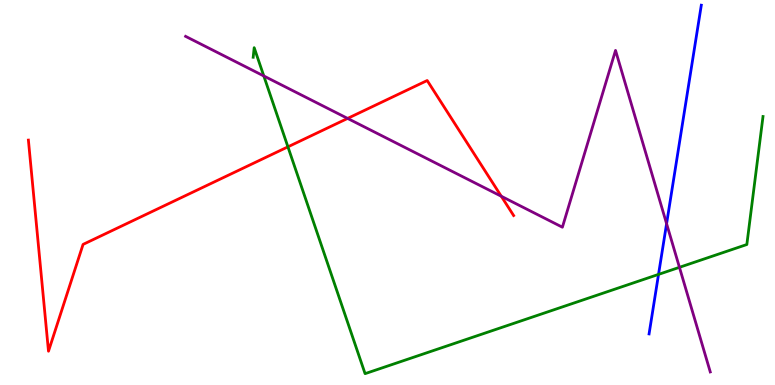[{'lines': ['blue', 'red'], 'intersections': []}, {'lines': ['green', 'red'], 'intersections': [{'x': 3.72, 'y': 6.19}]}, {'lines': ['purple', 'red'], 'intersections': [{'x': 4.49, 'y': 6.92}, {'x': 6.47, 'y': 4.9}]}, {'lines': ['blue', 'green'], 'intersections': [{'x': 8.5, 'y': 2.87}]}, {'lines': ['blue', 'purple'], 'intersections': [{'x': 8.6, 'y': 4.19}]}, {'lines': ['green', 'purple'], 'intersections': [{'x': 3.4, 'y': 8.03}, {'x': 8.77, 'y': 3.06}]}]